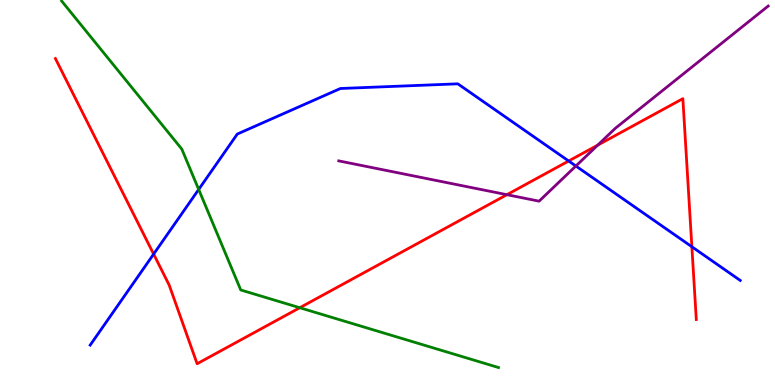[{'lines': ['blue', 'red'], 'intersections': [{'x': 1.98, 'y': 3.4}, {'x': 7.34, 'y': 5.82}, {'x': 8.93, 'y': 3.59}]}, {'lines': ['green', 'red'], 'intersections': [{'x': 3.87, 'y': 2.01}]}, {'lines': ['purple', 'red'], 'intersections': [{'x': 6.54, 'y': 4.94}, {'x': 7.71, 'y': 6.23}]}, {'lines': ['blue', 'green'], 'intersections': [{'x': 2.56, 'y': 5.08}]}, {'lines': ['blue', 'purple'], 'intersections': [{'x': 7.43, 'y': 5.69}]}, {'lines': ['green', 'purple'], 'intersections': []}]